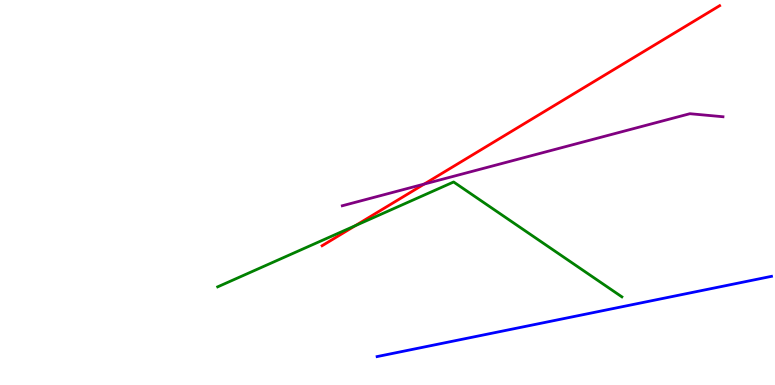[{'lines': ['blue', 'red'], 'intersections': []}, {'lines': ['green', 'red'], 'intersections': [{'x': 4.58, 'y': 4.14}]}, {'lines': ['purple', 'red'], 'intersections': [{'x': 5.47, 'y': 5.22}]}, {'lines': ['blue', 'green'], 'intersections': []}, {'lines': ['blue', 'purple'], 'intersections': []}, {'lines': ['green', 'purple'], 'intersections': []}]